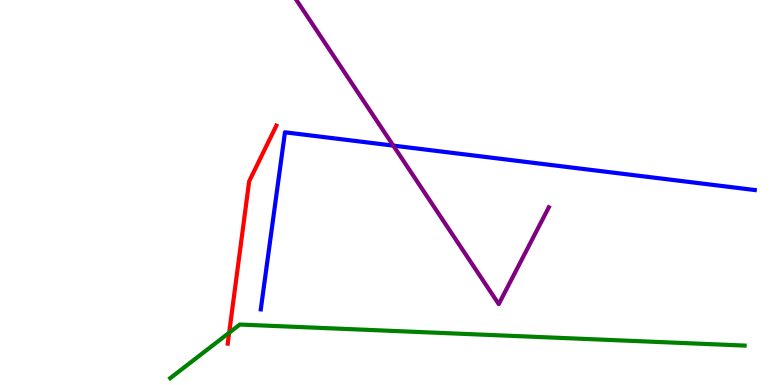[{'lines': ['blue', 'red'], 'intersections': []}, {'lines': ['green', 'red'], 'intersections': [{'x': 2.96, 'y': 1.36}]}, {'lines': ['purple', 'red'], 'intersections': []}, {'lines': ['blue', 'green'], 'intersections': []}, {'lines': ['blue', 'purple'], 'intersections': [{'x': 5.07, 'y': 6.22}]}, {'lines': ['green', 'purple'], 'intersections': []}]